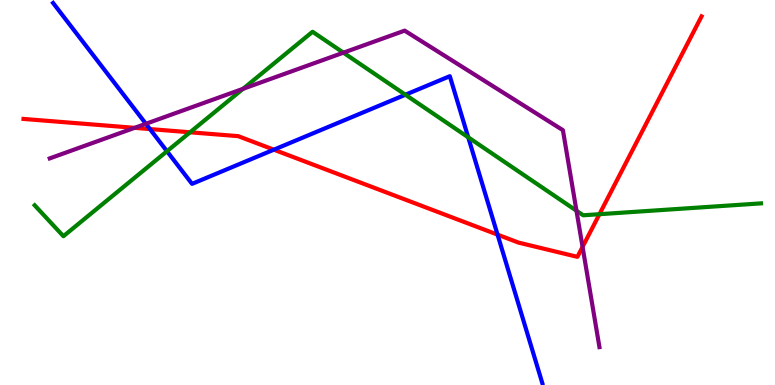[{'lines': ['blue', 'red'], 'intersections': [{'x': 1.93, 'y': 6.65}, {'x': 3.53, 'y': 6.11}, {'x': 6.42, 'y': 3.91}]}, {'lines': ['green', 'red'], 'intersections': [{'x': 2.45, 'y': 6.56}, {'x': 7.73, 'y': 4.44}]}, {'lines': ['purple', 'red'], 'intersections': [{'x': 1.74, 'y': 6.68}, {'x': 7.52, 'y': 3.59}]}, {'lines': ['blue', 'green'], 'intersections': [{'x': 2.15, 'y': 6.07}, {'x': 5.23, 'y': 7.54}, {'x': 6.04, 'y': 6.43}]}, {'lines': ['blue', 'purple'], 'intersections': [{'x': 1.88, 'y': 6.78}]}, {'lines': ['green', 'purple'], 'intersections': [{'x': 3.14, 'y': 7.69}, {'x': 4.43, 'y': 8.63}, {'x': 7.44, 'y': 4.53}]}]